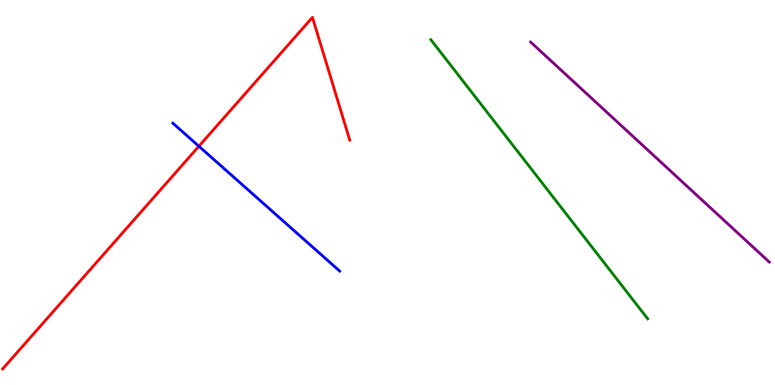[{'lines': ['blue', 'red'], 'intersections': [{'x': 2.57, 'y': 6.2}]}, {'lines': ['green', 'red'], 'intersections': []}, {'lines': ['purple', 'red'], 'intersections': []}, {'lines': ['blue', 'green'], 'intersections': []}, {'lines': ['blue', 'purple'], 'intersections': []}, {'lines': ['green', 'purple'], 'intersections': []}]